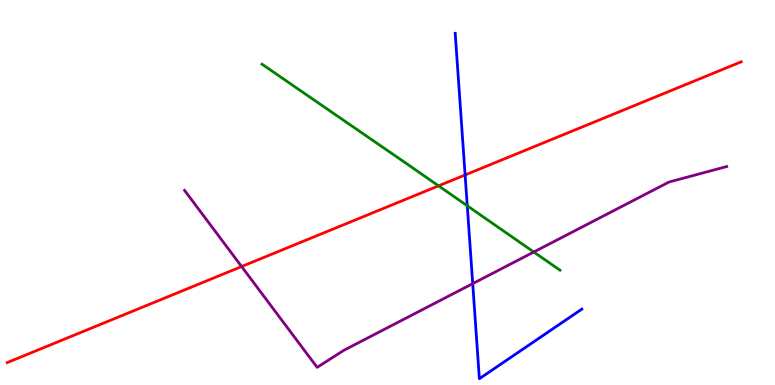[{'lines': ['blue', 'red'], 'intersections': [{'x': 6.0, 'y': 5.46}]}, {'lines': ['green', 'red'], 'intersections': [{'x': 5.66, 'y': 5.17}]}, {'lines': ['purple', 'red'], 'intersections': [{'x': 3.12, 'y': 3.08}]}, {'lines': ['blue', 'green'], 'intersections': [{'x': 6.03, 'y': 4.65}]}, {'lines': ['blue', 'purple'], 'intersections': [{'x': 6.1, 'y': 2.63}]}, {'lines': ['green', 'purple'], 'intersections': [{'x': 6.89, 'y': 3.45}]}]